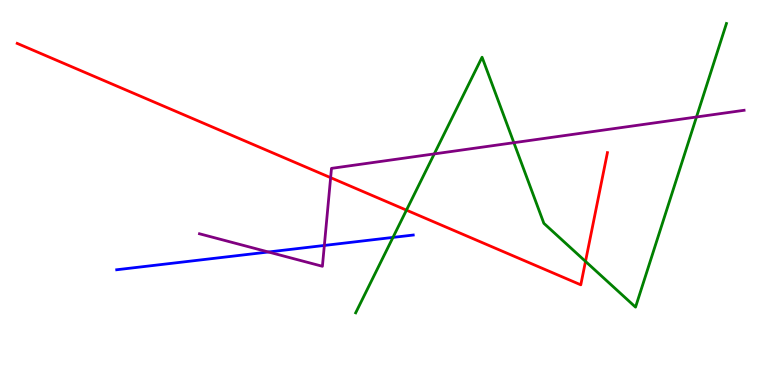[{'lines': ['blue', 'red'], 'intersections': []}, {'lines': ['green', 'red'], 'intersections': [{'x': 5.24, 'y': 4.54}, {'x': 7.55, 'y': 3.21}]}, {'lines': ['purple', 'red'], 'intersections': [{'x': 4.27, 'y': 5.39}]}, {'lines': ['blue', 'green'], 'intersections': [{'x': 5.07, 'y': 3.83}]}, {'lines': ['blue', 'purple'], 'intersections': [{'x': 3.46, 'y': 3.45}, {'x': 4.18, 'y': 3.62}]}, {'lines': ['green', 'purple'], 'intersections': [{'x': 5.6, 'y': 6.0}, {'x': 6.63, 'y': 6.29}, {'x': 8.99, 'y': 6.96}]}]